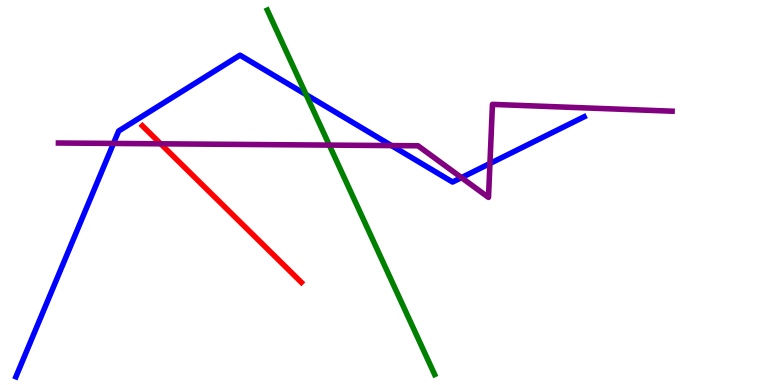[{'lines': ['blue', 'red'], 'intersections': []}, {'lines': ['green', 'red'], 'intersections': []}, {'lines': ['purple', 'red'], 'intersections': [{'x': 2.07, 'y': 6.26}]}, {'lines': ['blue', 'green'], 'intersections': [{'x': 3.95, 'y': 7.54}]}, {'lines': ['blue', 'purple'], 'intersections': [{'x': 1.46, 'y': 6.27}, {'x': 5.05, 'y': 6.22}, {'x': 5.95, 'y': 5.39}, {'x': 6.32, 'y': 5.75}]}, {'lines': ['green', 'purple'], 'intersections': [{'x': 4.25, 'y': 6.23}]}]